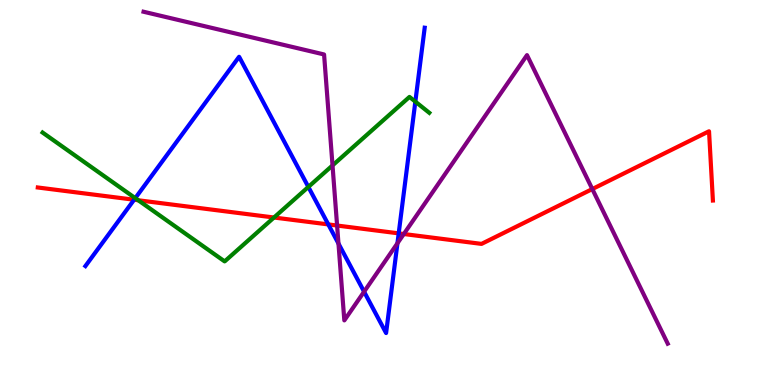[{'lines': ['blue', 'red'], 'intersections': [{'x': 1.73, 'y': 4.81}, {'x': 4.24, 'y': 4.17}, {'x': 5.14, 'y': 3.94}]}, {'lines': ['green', 'red'], 'intersections': [{'x': 1.78, 'y': 4.8}, {'x': 3.54, 'y': 4.35}]}, {'lines': ['purple', 'red'], 'intersections': [{'x': 4.35, 'y': 4.14}, {'x': 5.21, 'y': 3.92}, {'x': 7.64, 'y': 5.09}]}, {'lines': ['blue', 'green'], 'intersections': [{'x': 1.75, 'y': 4.85}, {'x': 3.98, 'y': 5.14}, {'x': 5.36, 'y': 7.36}]}, {'lines': ['blue', 'purple'], 'intersections': [{'x': 4.37, 'y': 3.67}, {'x': 4.7, 'y': 2.42}, {'x': 5.13, 'y': 3.68}]}, {'lines': ['green', 'purple'], 'intersections': [{'x': 4.29, 'y': 5.7}]}]